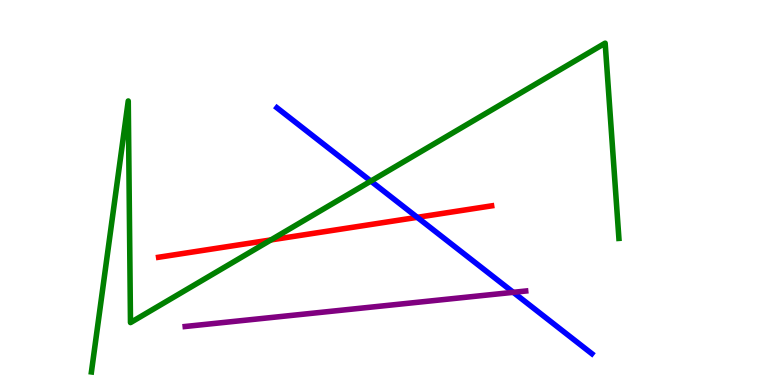[{'lines': ['blue', 'red'], 'intersections': [{'x': 5.38, 'y': 4.35}]}, {'lines': ['green', 'red'], 'intersections': [{'x': 3.5, 'y': 3.77}]}, {'lines': ['purple', 'red'], 'intersections': []}, {'lines': ['blue', 'green'], 'intersections': [{'x': 4.79, 'y': 5.3}]}, {'lines': ['blue', 'purple'], 'intersections': [{'x': 6.62, 'y': 2.41}]}, {'lines': ['green', 'purple'], 'intersections': []}]